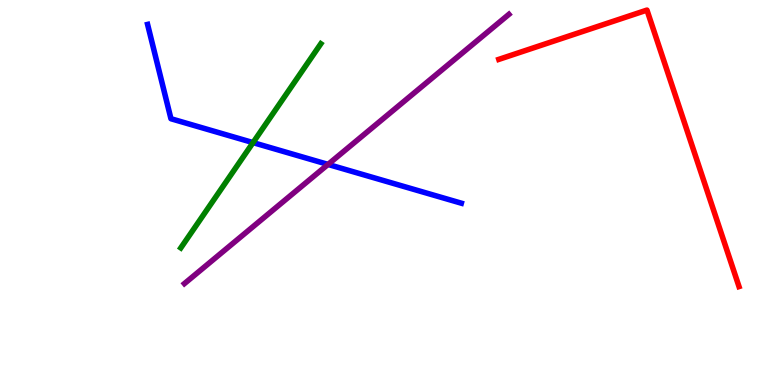[{'lines': ['blue', 'red'], 'intersections': []}, {'lines': ['green', 'red'], 'intersections': []}, {'lines': ['purple', 'red'], 'intersections': []}, {'lines': ['blue', 'green'], 'intersections': [{'x': 3.26, 'y': 6.3}]}, {'lines': ['blue', 'purple'], 'intersections': [{'x': 4.23, 'y': 5.73}]}, {'lines': ['green', 'purple'], 'intersections': []}]